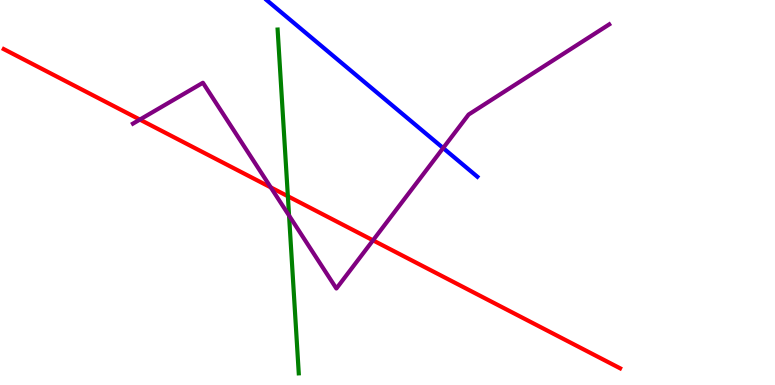[{'lines': ['blue', 'red'], 'intersections': []}, {'lines': ['green', 'red'], 'intersections': [{'x': 3.71, 'y': 4.9}]}, {'lines': ['purple', 'red'], 'intersections': [{'x': 1.8, 'y': 6.89}, {'x': 3.49, 'y': 5.13}, {'x': 4.81, 'y': 3.76}]}, {'lines': ['blue', 'green'], 'intersections': []}, {'lines': ['blue', 'purple'], 'intersections': [{'x': 5.72, 'y': 6.15}]}, {'lines': ['green', 'purple'], 'intersections': [{'x': 3.73, 'y': 4.4}]}]